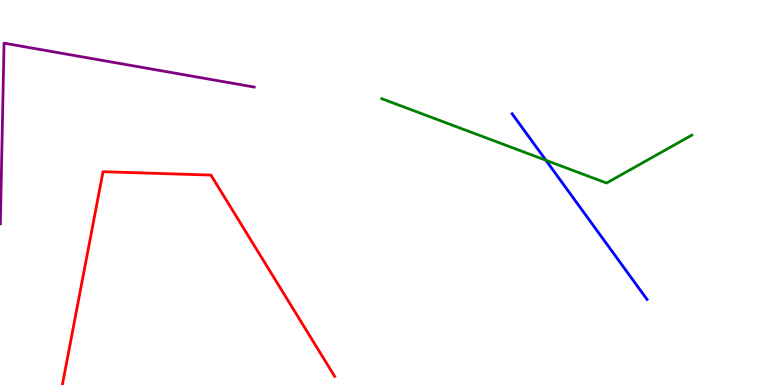[{'lines': ['blue', 'red'], 'intersections': []}, {'lines': ['green', 'red'], 'intersections': []}, {'lines': ['purple', 'red'], 'intersections': []}, {'lines': ['blue', 'green'], 'intersections': [{'x': 7.04, 'y': 5.84}]}, {'lines': ['blue', 'purple'], 'intersections': []}, {'lines': ['green', 'purple'], 'intersections': []}]